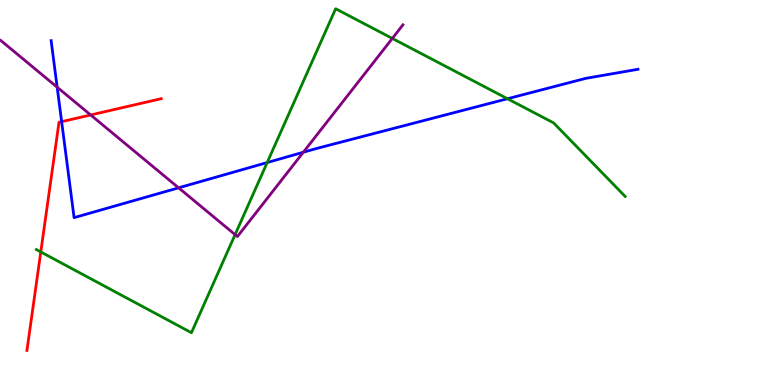[{'lines': ['blue', 'red'], 'intersections': [{'x': 0.795, 'y': 6.84}]}, {'lines': ['green', 'red'], 'intersections': [{'x': 0.526, 'y': 3.46}]}, {'lines': ['purple', 'red'], 'intersections': [{'x': 1.17, 'y': 7.01}]}, {'lines': ['blue', 'green'], 'intersections': [{'x': 3.45, 'y': 5.78}, {'x': 6.55, 'y': 7.44}]}, {'lines': ['blue', 'purple'], 'intersections': [{'x': 0.738, 'y': 7.73}, {'x': 2.3, 'y': 5.12}, {'x': 3.91, 'y': 6.05}]}, {'lines': ['green', 'purple'], 'intersections': [{'x': 3.03, 'y': 3.91}, {'x': 5.06, 'y': 9.0}]}]